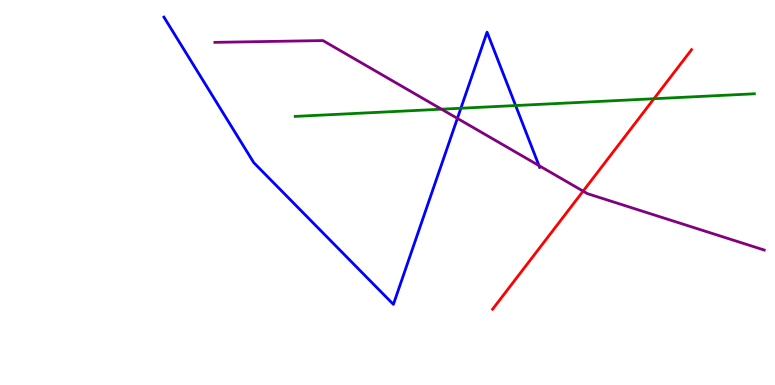[{'lines': ['blue', 'red'], 'intersections': []}, {'lines': ['green', 'red'], 'intersections': [{'x': 8.44, 'y': 7.44}]}, {'lines': ['purple', 'red'], 'intersections': [{'x': 7.52, 'y': 5.04}]}, {'lines': ['blue', 'green'], 'intersections': [{'x': 5.95, 'y': 7.19}, {'x': 6.65, 'y': 7.26}]}, {'lines': ['blue', 'purple'], 'intersections': [{'x': 5.9, 'y': 6.93}, {'x': 6.95, 'y': 5.7}]}, {'lines': ['green', 'purple'], 'intersections': [{'x': 5.7, 'y': 7.16}]}]